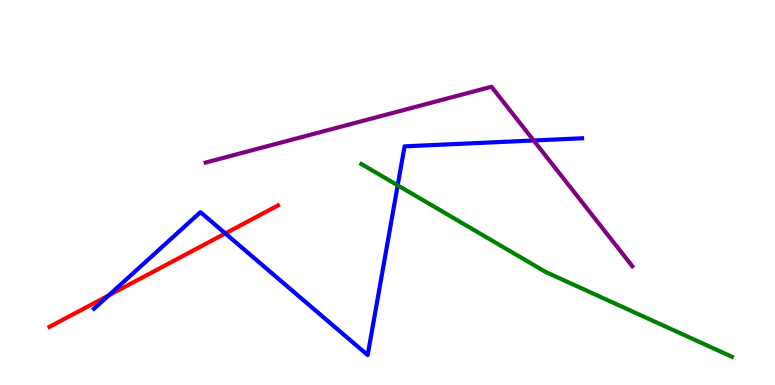[{'lines': ['blue', 'red'], 'intersections': [{'x': 1.4, 'y': 2.33}, {'x': 2.91, 'y': 3.94}]}, {'lines': ['green', 'red'], 'intersections': []}, {'lines': ['purple', 'red'], 'intersections': []}, {'lines': ['blue', 'green'], 'intersections': [{'x': 5.13, 'y': 5.19}]}, {'lines': ['blue', 'purple'], 'intersections': [{'x': 6.89, 'y': 6.35}]}, {'lines': ['green', 'purple'], 'intersections': []}]